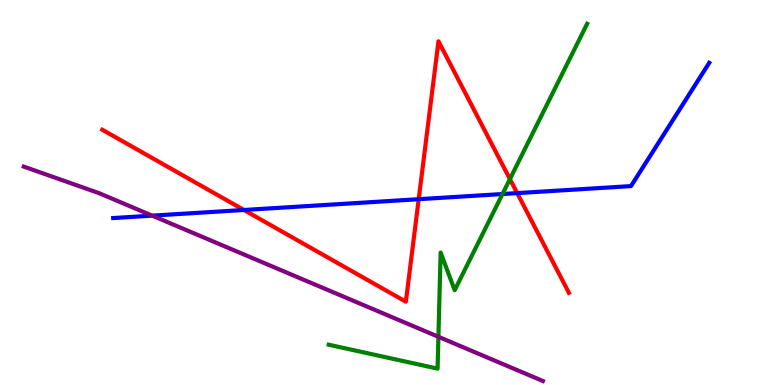[{'lines': ['blue', 'red'], 'intersections': [{'x': 3.15, 'y': 4.55}, {'x': 5.4, 'y': 4.83}, {'x': 6.67, 'y': 4.98}]}, {'lines': ['green', 'red'], 'intersections': [{'x': 6.58, 'y': 5.35}]}, {'lines': ['purple', 'red'], 'intersections': []}, {'lines': ['blue', 'green'], 'intersections': [{'x': 6.48, 'y': 4.96}]}, {'lines': ['blue', 'purple'], 'intersections': [{'x': 1.96, 'y': 4.4}]}, {'lines': ['green', 'purple'], 'intersections': [{'x': 5.66, 'y': 1.25}]}]